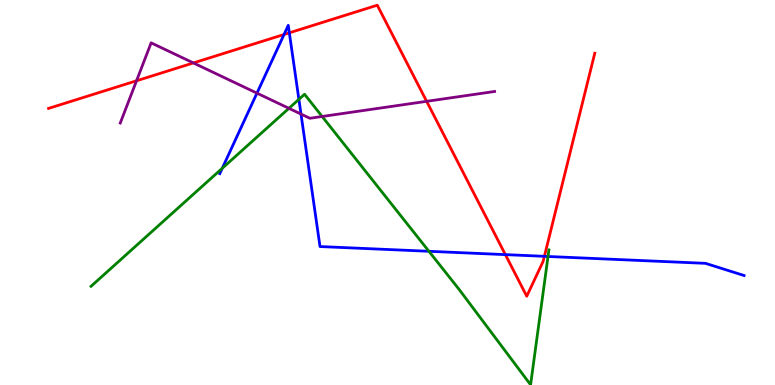[{'lines': ['blue', 'red'], 'intersections': [{'x': 3.67, 'y': 9.1}, {'x': 3.73, 'y': 9.15}, {'x': 6.52, 'y': 3.39}, {'x': 7.02, 'y': 3.34}]}, {'lines': ['green', 'red'], 'intersections': []}, {'lines': ['purple', 'red'], 'intersections': [{'x': 1.76, 'y': 7.9}, {'x': 2.5, 'y': 8.37}, {'x': 5.5, 'y': 7.37}]}, {'lines': ['blue', 'green'], 'intersections': [{'x': 2.87, 'y': 5.63}, {'x': 3.86, 'y': 7.42}, {'x': 5.53, 'y': 3.47}, {'x': 7.07, 'y': 3.34}]}, {'lines': ['blue', 'purple'], 'intersections': [{'x': 3.32, 'y': 7.58}, {'x': 3.88, 'y': 7.04}]}, {'lines': ['green', 'purple'], 'intersections': [{'x': 3.73, 'y': 7.19}, {'x': 4.16, 'y': 6.97}]}]